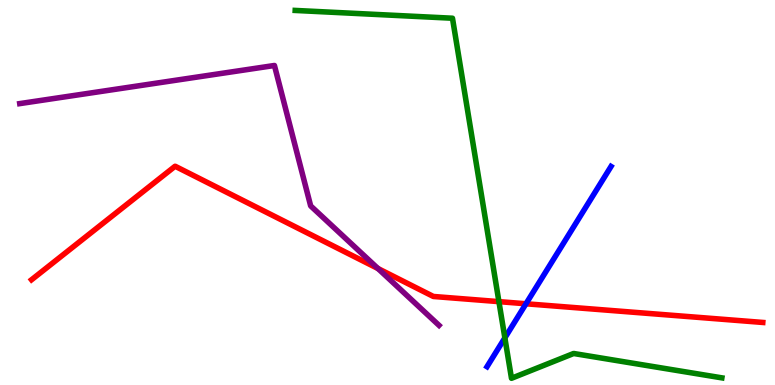[{'lines': ['blue', 'red'], 'intersections': [{'x': 6.79, 'y': 2.11}]}, {'lines': ['green', 'red'], 'intersections': [{'x': 6.44, 'y': 2.17}]}, {'lines': ['purple', 'red'], 'intersections': [{'x': 4.88, 'y': 3.03}]}, {'lines': ['blue', 'green'], 'intersections': [{'x': 6.51, 'y': 1.22}]}, {'lines': ['blue', 'purple'], 'intersections': []}, {'lines': ['green', 'purple'], 'intersections': []}]